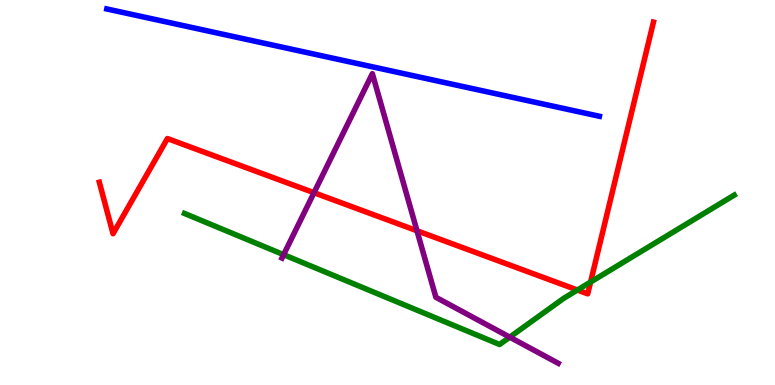[{'lines': ['blue', 'red'], 'intersections': []}, {'lines': ['green', 'red'], 'intersections': [{'x': 7.45, 'y': 2.47}, {'x': 7.62, 'y': 2.67}]}, {'lines': ['purple', 'red'], 'intersections': [{'x': 4.05, 'y': 4.99}, {'x': 5.38, 'y': 4.01}]}, {'lines': ['blue', 'green'], 'intersections': []}, {'lines': ['blue', 'purple'], 'intersections': []}, {'lines': ['green', 'purple'], 'intersections': [{'x': 3.66, 'y': 3.38}, {'x': 6.58, 'y': 1.24}]}]